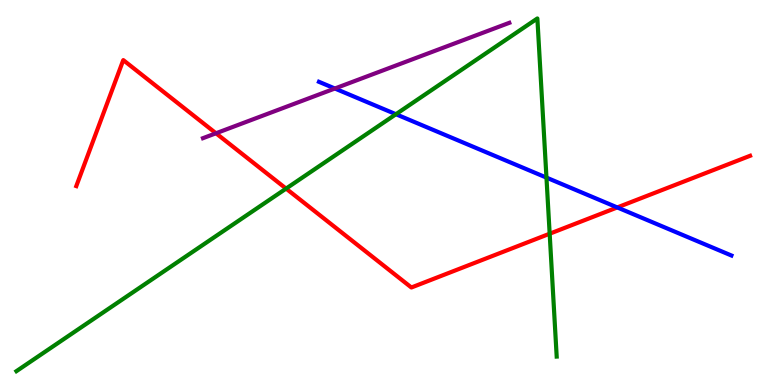[{'lines': ['blue', 'red'], 'intersections': [{'x': 7.96, 'y': 4.61}]}, {'lines': ['green', 'red'], 'intersections': [{'x': 3.69, 'y': 5.1}, {'x': 7.09, 'y': 3.93}]}, {'lines': ['purple', 'red'], 'intersections': [{'x': 2.79, 'y': 6.54}]}, {'lines': ['blue', 'green'], 'intersections': [{'x': 5.11, 'y': 7.03}, {'x': 7.05, 'y': 5.39}]}, {'lines': ['blue', 'purple'], 'intersections': [{'x': 4.32, 'y': 7.7}]}, {'lines': ['green', 'purple'], 'intersections': []}]